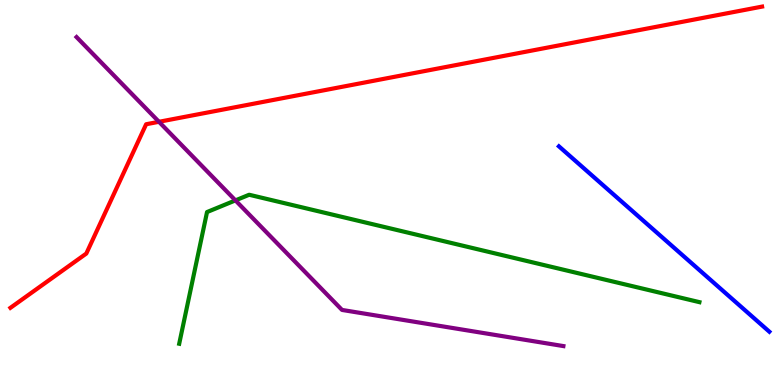[{'lines': ['blue', 'red'], 'intersections': []}, {'lines': ['green', 'red'], 'intersections': []}, {'lines': ['purple', 'red'], 'intersections': [{'x': 2.05, 'y': 6.84}]}, {'lines': ['blue', 'green'], 'intersections': []}, {'lines': ['blue', 'purple'], 'intersections': []}, {'lines': ['green', 'purple'], 'intersections': [{'x': 3.04, 'y': 4.8}]}]